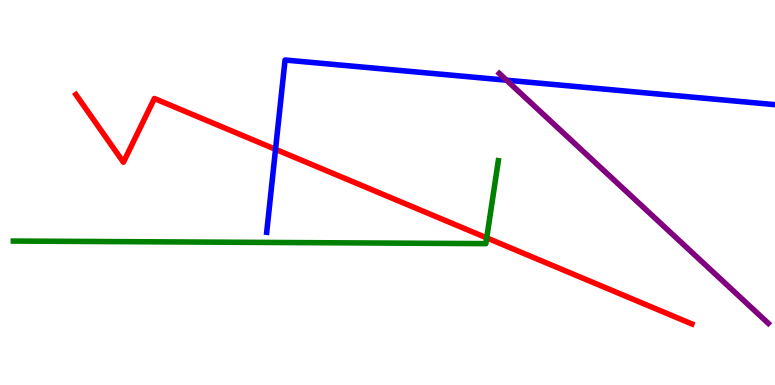[{'lines': ['blue', 'red'], 'intersections': [{'x': 3.56, 'y': 6.12}]}, {'lines': ['green', 'red'], 'intersections': [{'x': 6.28, 'y': 3.82}]}, {'lines': ['purple', 'red'], 'intersections': []}, {'lines': ['blue', 'green'], 'intersections': []}, {'lines': ['blue', 'purple'], 'intersections': [{'x': 6.54, 'y': 7.92}]}, {'lines': ['green', 'purple'], 'intersections': []}]